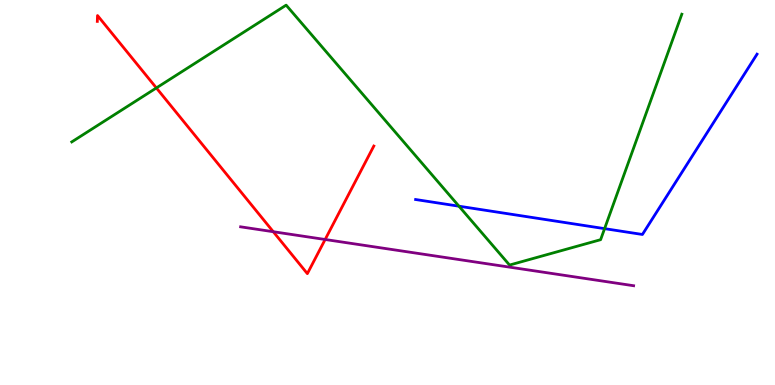[{'lines': ['blue', 'red'], 'intersections': []}, {'lines': ['green', 'red'], 'intersections': [{'x': 2.02, 'y': 7.72}]}, {'lines': ['purple', 'red'], 'intersections': [{'x': 3.53, 'y': 3.98}, {'x': 4.2, 'y': 3.78}]}, {'lines': ['blue', 'green'], 'intersections': [{'x': 5.92, 'y': 4.64}, {'x': 7.8, 'y': 4.06}]}, {'lines': ['blue', 'purple'], 'intersections': []}, {'lines': ['green', 'purple'], 'intersections': []}]